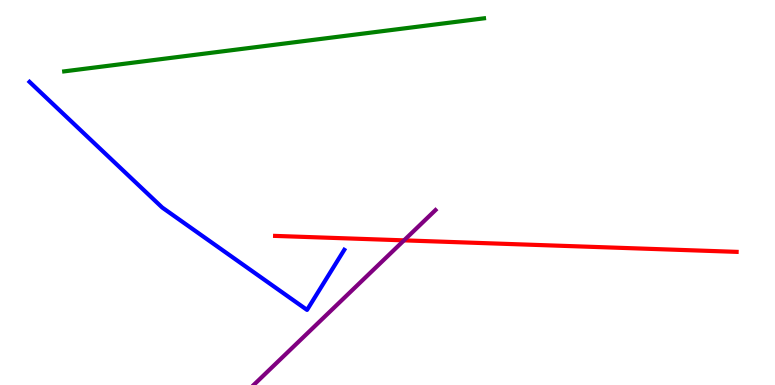[{'lines': ['blue', 'red'], 'intersections': []}, {'lines': ['green', 'red'], 'intersections': []}, {'lines': ['purple', 'red'], 'intersections': [{'x': 5.21, 'y': 3.76}]}, {'lines': ['blue', 'green'], 'intersections': []}, {'lines': ['blue', 'purple'], 'intersections': []}, {'lines': ['green', 'purple'], 'intersections': []}]